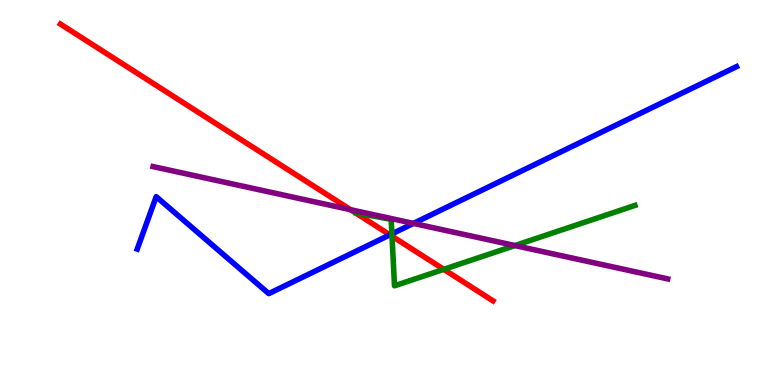[{'lines': ['blue', 'red'], 'intersections': [{'x': 5.03, 'y': 3.9}]}, {'lines': ['green', 'red'], 'intersections': [{'x': 5.06, 'y': 3.86}, {'x': 5.73, 'y': 3.0}]}, {'lines': ['purple', 'red'], 'intersections': [{'x': 4.52, 'y': 4.55}]}, {'lines': ['blue', 'green'], 'intersections': [{'x': 5.06, 'y': 3.93}]}, {'lines': ['blue', 'purple'], 'intersections': [{'x': 5.33, 'y': 4.2}]}, {'lines': ['green', 'purple'], 'intersections': [{'x': 6.64, 'y': 3.62}]}]